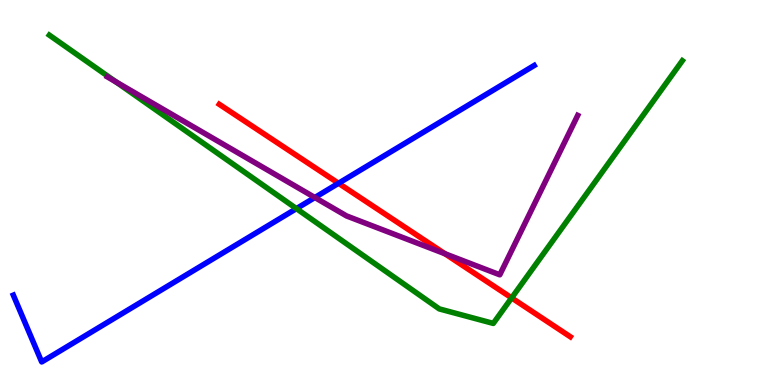[{'lines': ['blue', 'red'], 'intersections': [{'x': 4.37, 'y': 5.24}]}, {'lines': ['green', 'red'], 'intersections': [{'x': 6.6, 'y': 2.26}]}, {'lines': ['purple', 'red'], 'intersections': [{'x': 5.74, 'y': 3.41}]}, {'lines': ['blue', 'green'], 'intersections': [{'x': 3.82, 'y': 4.58}]}, {'lines': ['blue', 'purple'], 'intersections': [{'x': 4.06, 'y': 4.87}]}, {'lines': ['green', 'purple'], 'intersections': [{'x': 1.49, 'y': 7.88}]}]